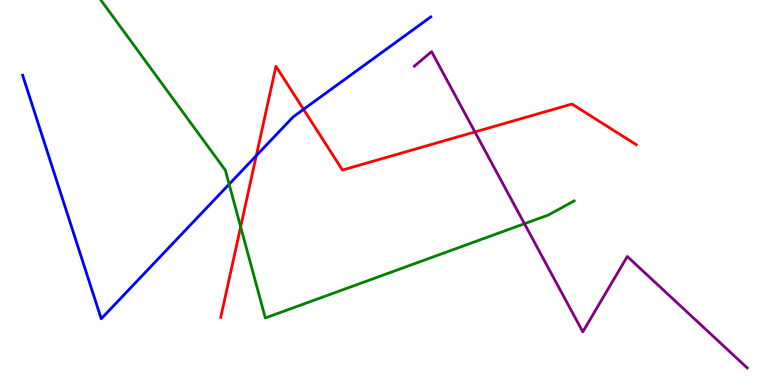[{'lines': ['blue', 'red'], 'intersections': [{'x': 3.31, 'y': 5.96}, {'x': 3.92, 'y': 7.16}]}, {'lines': ['green', 'red'], 'intersections': [{'x': 3.11, 'y': 4.11}]}, {'lines': ['purple', 'red'], 'intersections': [{'x': 6.13, 'y': 6.57}]}, {'lines': ['blue', 'green'], 'intersections': [{'x': 2.96, 'y': 5.21}]}, {'lines': ['blue', 'purple'], 'intersections': []}, {'lines': ['green', 'purple'], 'intersections': [{'x': 6.77, 'y': 4.19}]}]